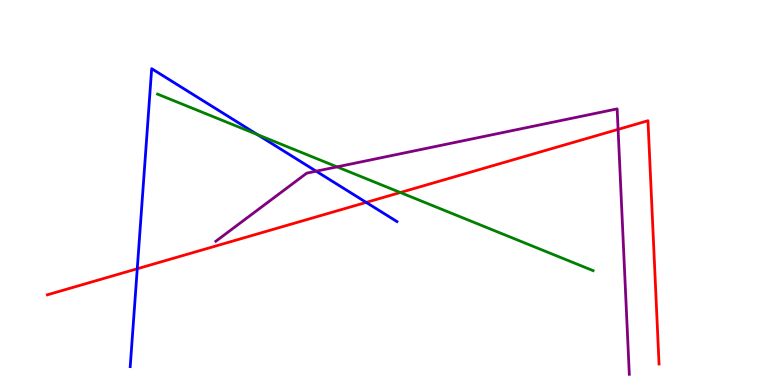[{'lines': ['blue', 'red'], 'intersections': [{'x': 1.77, 'y': 3.02}, {'x': 4.73, 'y': 4.74}]}, {'lines': ['green', 'red'], 'intersections': [{'x': 5.17, 'y': 5.0}]}, {'lines': ['purple', 'red'], 'intersections': [{'x': 7.98, 'y': 6.64}]}, {'lines': ['blue', 'green'], 'intersections': [{'x': 3.32, 'y': 6.5}]}, {'lines': ['blue', 'purple'], 'intersections': [{'x': 4.08, 'y': 5.55}]}, {'lines': ['green', 'purple'], 'intersections': [{'x': 4.35, 'y': 5.67}]}]